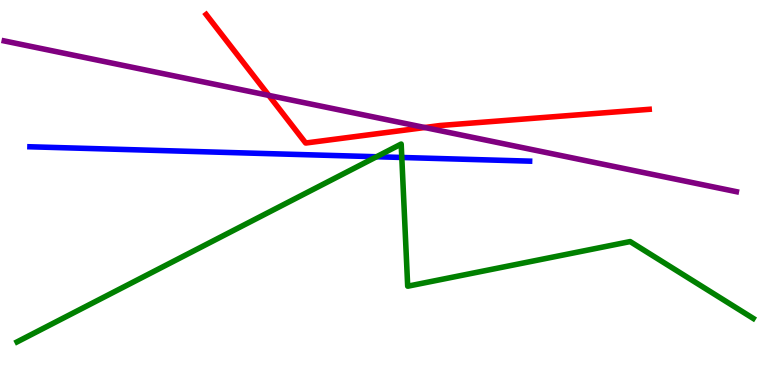[{'lines': ['blue', 'red'], 'intersections': []}, {'lines': ['green', 'red'], 'intersections': []}, {'lines': ['purple', 'red'], 'intersections': [{'x': 3.47, 'y': 7.52}, {'x': 5.48, 'y': 6.69}]}, {'lines': ['blue', 'green'], 'intersections': [{'x': 4.86, 'y': 5.93}, {'x': 5.18, 'y': 5.91}]}, {'lines': ['blue', 'purple'], 'intersections': []}, {'lines': ['green', 'purple'], 'intersections': []}]